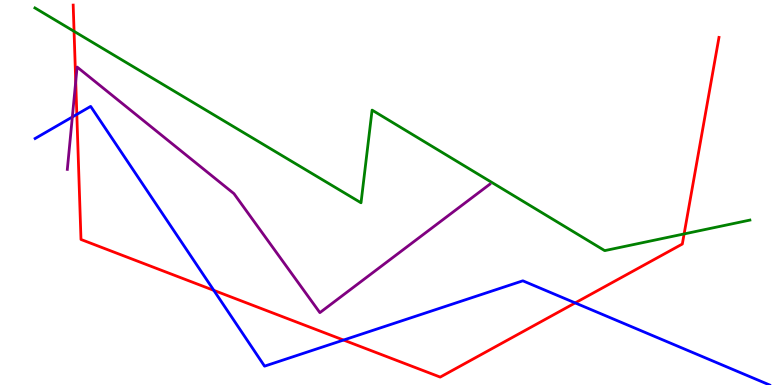[{'lines': ['blue', 'red'], 'intersections': [{'x': 0.991, 'y': 7.03}, {'x': 2.76, 'y': 2.46}, {'x': 4.43, 'y': 1.17}, {'x': 7.42, 'y': 2.13}]}, {'lines': ['green', 'red'], 'intersections': [{'x': 0.956, 'y': 9.19}, {'x': 8.83, 'y': 3.92}]}, {'lines': ['purple', 'red'], 'intersections': [{'x': 0.977, 'y': 7.88}]}, {'lines': ['blue', 'green'], 'intersections': []}, {'lines': ['blue', 'purple'], 'intersections': [{'x': 0.933, 'y': 6.96}]}, {'lines': ['green', 'purple'], 'intersections': []}]